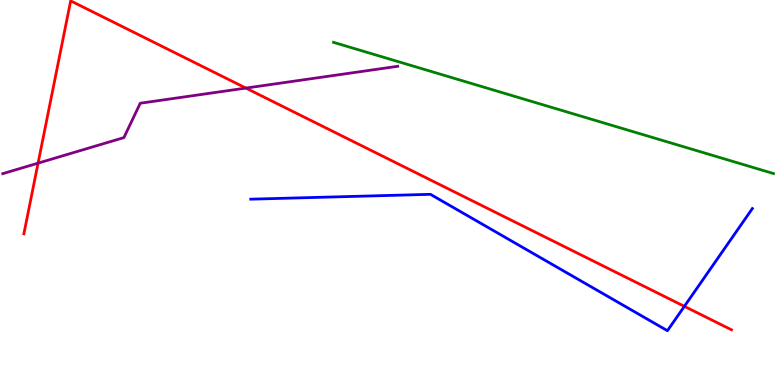[{'lines': ['blue', 'red'], 'intersections': [{'x': 8.83, 'y': 2.04}]}, {'lines': ['green', 'red'], 'intersections': []}, {'lines': ['purple', 'red'], 'intersections': [{'x': 0.491, 'y': 5.76}, {'x': 3.17, 'y': 7.71}]}, {'lines': ['blue', 'green'], 'intersections': []}, {'lines': ['blue', 'purple'], 'intersections': []}, {'lines': ['green', 'purple'], 'intersections': []}]